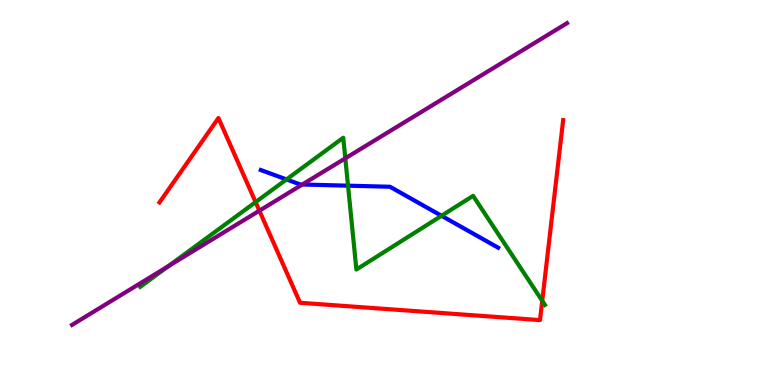[{'lines': ['blue', 'red'], 'intersections': []}, {'lines': ['green', 'red'], 'intersections': [{'x': 3.3, 'y': 4.75}, {'x': 7.0, 'y': 2.19}]}, {'lines': ['purple', 'red'], 'intersections': [{'x': 3.35, 'y': 4.53}]}, {'lines': ['blue', 'green'], 'intersections': [{'x': 3.7, 'y': 5.34}, {'x': 4.49, 'y': 5.18}, {'x': 5.7, 'y': 4.4}]}, {'lines': ['blue', 'purple'], 'intersections': [{'x': 3.9, 'y': 5.21}]}, {'lines': ['green', 'purple'], 'intersections': [{'x': 2.17, 'y': 3.09}, {'x': 4.46, 'y': 5.89}]}]